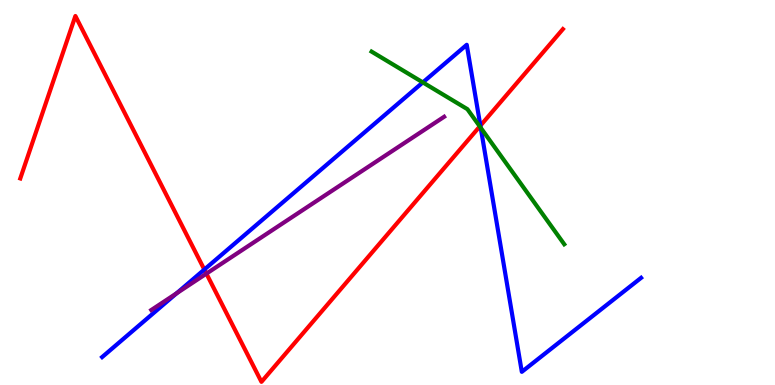[{'lines': ['blue', 'red'], 'intersections': [{'x': 2.64, 'y': 3.0}, {'x': 6.2, 'y': 6.74}]}, {'lines': ['green', 'red'], 'intersections': [{'x': 6.19, 'y': 6.72}]}, {'lines': ['purple', 'red'], 'intersections': [{'x': 2.66, 'y': 2.89}]}, {'lines': ['blue', 'green'], 'intersections': [{'x': 5.46, 'y': 7.86}, {'x': 6.2, 'y': 6.68}]}, {'lines': ['blue', 'purple'], 'intersections': [{'x': 2.28, 'y': 2.38}]}, {'lines': ['green', 'purple'], 'intersections': []}]